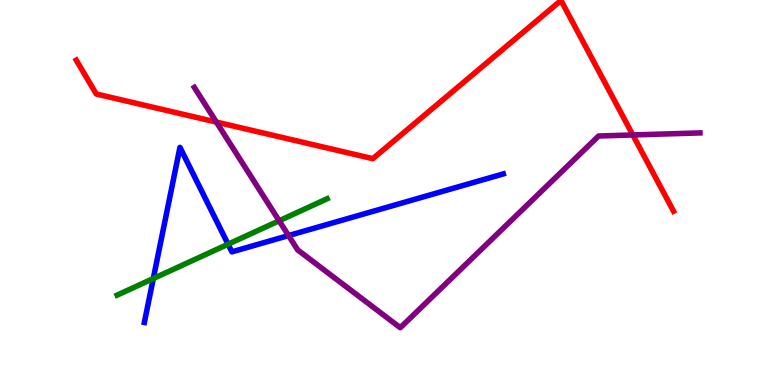[{'lines': ['blue', 'red'], 'intersections': []}, {'lines': ['green', 'red'], 'intersections': []}, {'lines': ['purple', 'red'], 'intersections': [{'x': 2.79, 'y': 6.83}, {'x': 8.17, 'y': 6.49}]}, {'lines': ['blue', 'green'], 'intersections': [{'x': 1.98, 'y': 2.77}, {'x': 2.94, 'y': 3.66}]}, {'lines': ['blue', 'purple'], 'intersections': [{'x': 3.72, 'y': 3.88}]}, {'lines': ['green', 'purple'], 'intersections': [{'x': 3.6, 'y': 4.27}]}]